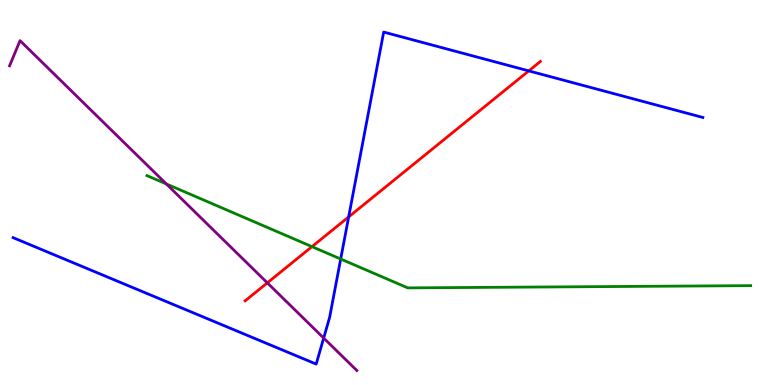[{'lines': ['blue', 'red'], 'intersections': [{'x': 4.5, 'y': 4.37}, {'x': 6.82, 'y': 8.16}]}, {'lines': ['green', 'red'], 'intersections': [{'x': 4.03, 'y': 3.59}]}, {'lines': ['purple', 'red'], 'intersections': [{'x': 3.45, 'y': 2.65}]}, {'lines': ['blue', 'green'], 'intersections': [{'x': 4.4, 'y': 3.27}]}, {'lines': ['blue', 'purple'], 'intersections': [{'x': 4.18, 'y': 1.22}]}, {'lines': ['green', 'purple'], 'intersections': [{'x': 2.15, 'y': 5.22}]}]